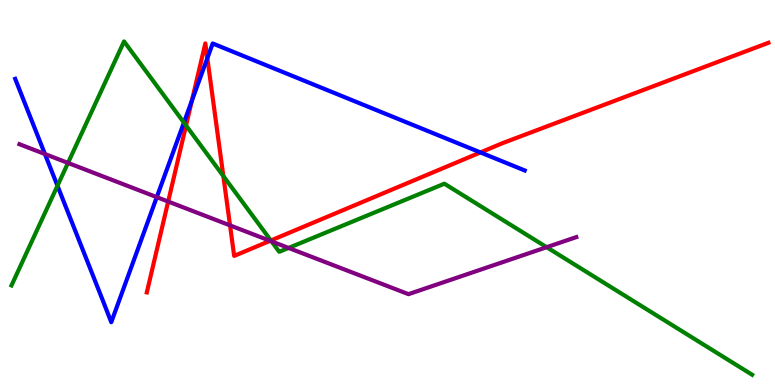[{'lines': ['blue', 'red'], 'intersections': [{'x': 2.48, 'y': 7.38}, {'x': 2.68, 'y': 8.49}, {'x': 6.2, 'y': 6.04}]}, {'lines': ['green', 'red'], 'intersections': [{'x': 2.4, 'y': 6.74}, {'x': 2.88, 'y': 5.43}, {'x': 3.5, 'y': 3.75}]}, {'lines': ['purple', 'red'], 'intersections': [{'x': 2.17, 'y': 4.77}, {'x': 2.97, 'y': 4.15}, {'x': 3.48, 'y': 3.74}]}, {'lines': ['blue', 'green'], 'intersections': [{'x': 0.742, 'y': 5.17}, {'x': 2.37, 'y': 6.82}]}, {'lines': ['blue', 'purple'], 'intersections': [{'x': 0.58, 'y': 6.0}, {'x': 2.02, 'y': 4.88}]}, {'lines': ['green', 'purple'], 'intersections': [{'x': 0.877, 'y': 5.77}, {'x': 3.5, 'y': 3.73}, {'x': 3.72, 'y': 3.56}, {'x': 7.05, 'y': 3.58}]}]